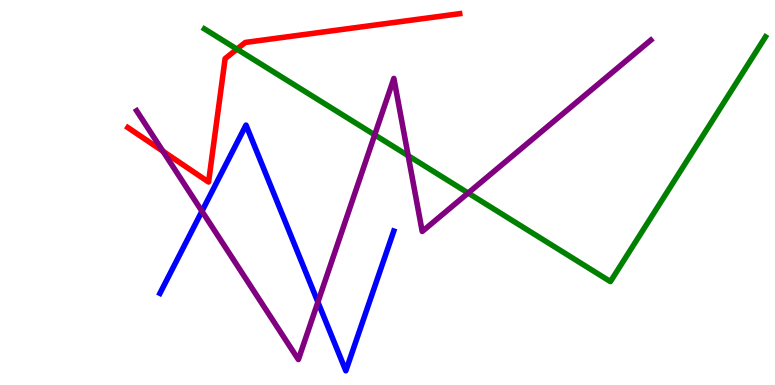[{'lines': ['blue', 'red'], 'intersections': []}, {'lines': ['green', 'red'], 'intersections': [{'x': 3.06, 'y': 8.72}]}, {'lines': ['purple', 'red'], 'intersections': [{'x': 2.1, 'y': 6.07}]}, {'lines': ['blue', 'green'], 'intersections': []}, {'lines': ['blue', 'purple'], 'intersections': [{'x': 2.61, 'y': 4.51}, {'x': 4.1, 'y': 2.15}]}, {'lines': ['green', 'purple'], 'intersections': [{'x': 4.83, 'y': 6.5}, {'x': 5.27, 'y': 5.96}, {'x': 6.04, 'y': 4.99}]}]